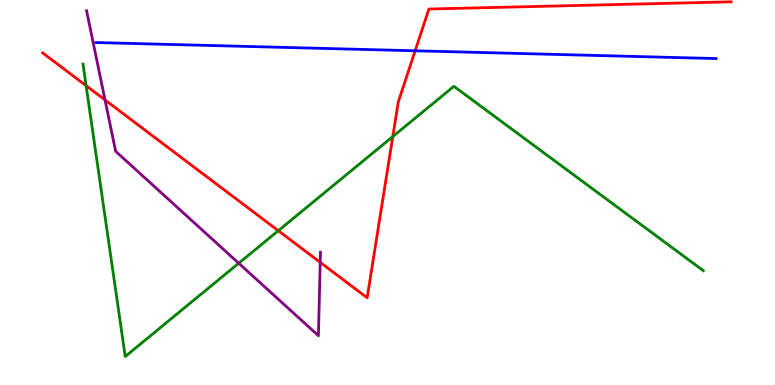[{'lines': ['blue', 'red'], 'intersections': [{'x': 5.36, 'y': 8.68}]}, {'lines': ['green', 'red'], 'intersections': [{'x': 1.11, 'y': 7.77}, {'x': 3.59, 'y': 4.01}, {'x': 5.07, 'y': 6.45}]}, {'lines': ['purple', 'red'], 'intersections': [{'x': 1.36, 'y': 7.4}, {'x': 4.13, 'y': 3.19}]}, {'lines': ['blue', 'green'], 'intersections': []}, {'lines': ['blue', 'purple'], 'intersections': []}, {'lines': ['green', 'purple'], 'intersections': [{'x': 3.08, 'y': 3.16}]}]